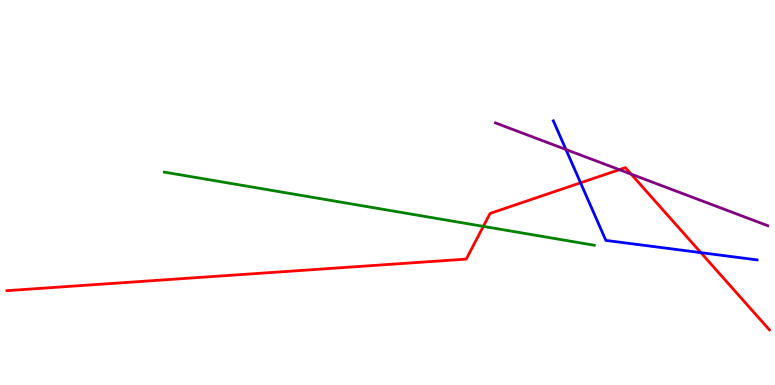[{'lines': ['blue', 'red'], 'intersections': [{'x': 7.49, 'y': 5.25}, {'x': 9.04, 'y': 3.44}]}, {'lines': ['green', 'red'], 'intersections': [{'x': 6.24, 'y': 4.12}]}, {'lines': ['purple', 'red'], 'intersections': [{'x': 7.99, 'y': 5.59}, {'x': 8.14, 'y': 5.48}]}, {'lines': ['blue', 'green'], 'intersections': []}, {'lines': ['blue', 'purple'], 'intersections': [{'x': 7.3, 'y': 6.12}]}, {'lines': ['green', 'purple'], 'intersections': []}]